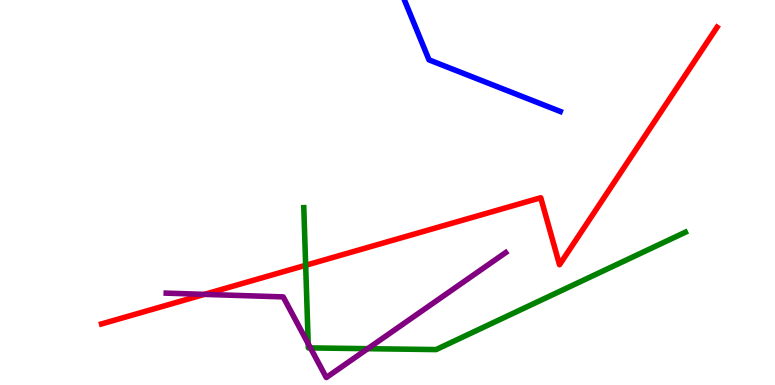[{'lines': ['blue', 'red'], 'intersections': []}, {'lines': ['green', 'red'], 'intersections': [{'x': 3.94, 'y': 3.11}]}, {'lines': ['purple', 'red'], 'intersections': [{'x': 2.64, 'y': 2.35}]}, {'lines': ['blue', 'green'], 'intersections': []}, {'lines': ['blue', 'purple'], 'intersections': []}, {'lines': ['green', 'purple'], 'intersections': [{'x': 3.98, 'y': 1.07}, {'x': 4.01, 'y': 0.963}, {'x': 4.75, 'y': 0.944}]}]